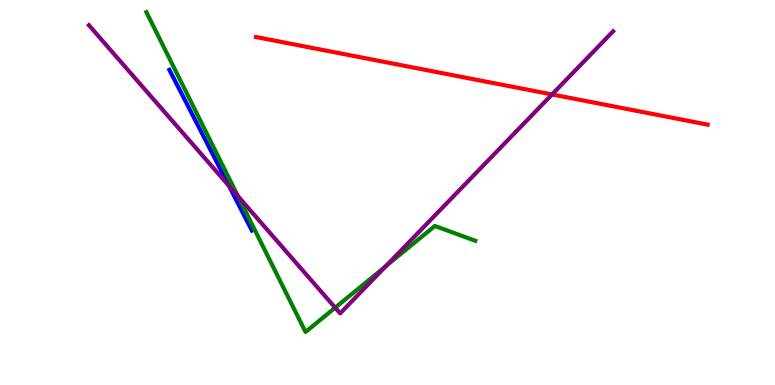[{'lines': ['blue', 'red'], 'intersections': []}, {'lines': ['green', 'red'], 'intersections': []}, {'lines': ['purple', 'red'], 'intersections': [{'x': 7.12, 'y': 7.55}]}, {'lines': ['blue', 'green'], 'intersections': []}, {'lines': ['blue', 'purple'], 'intersections': [{'x': 2.95, 'y': 5.17}]}, {'lines': ['green', 'purple'], 'intersections': [{'x': 3.07, 'y': 4.9}, {'x': 4.32, 'y': 2.01}, {'x': 4.98, 'y': 3.09}]}]